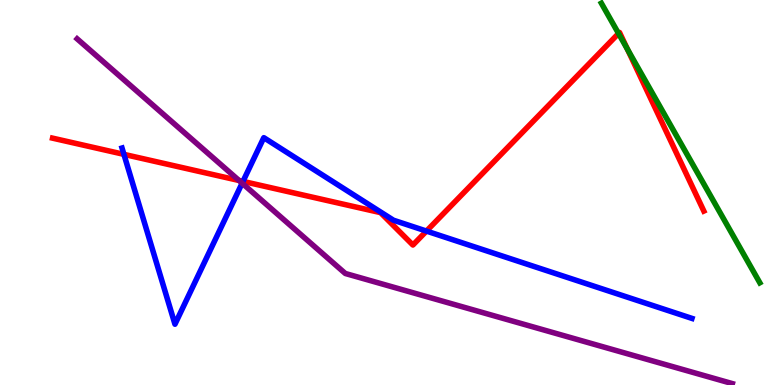[{'lines': ['blue', 'red'], 'intersections': [{'x': 1.6, 'y': 5.99}, {'x': 3.14, 'y': 5.29}, {'x': 5.5, 'y': 4.0}]}, {'lines': ['green', 'red'], 'intersections': [{'x': 7.98, 'y': 9.13}, {'x': 8.1, 'y': 8.72}]}, {'lines': ['purple', 'red'], 'intersections': [{'x': 3.08, 'y': 5.31}]}, {'lines': ['blue', 'green'], 'intersections': []}, {'lines': ['blue', 'purple'], 'intersections': [{'x': 3.12, 'y': 5.24}]}, {'lines': ['green', 'purple'], 'intersections': []}]